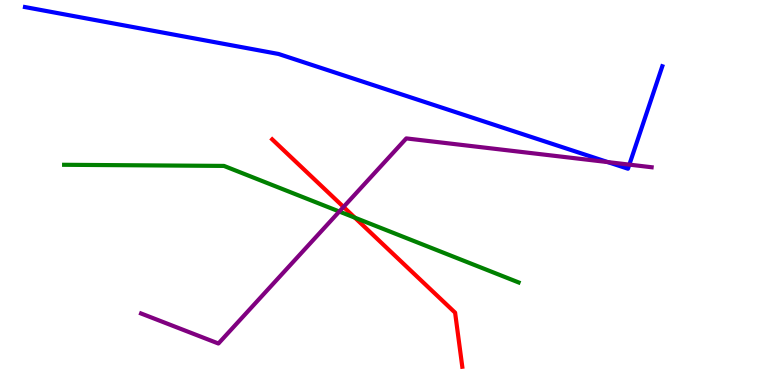[{'lines': ['blue', 'red'], 'intersections': []}, {'lines': ['green', 'red'], 'intersections': [{'x': 4.58, 'y': 4.35}]}, {'lines': ['purple', 'red'], 'intersections': [{'x': 4.43, 'y': 4.63}]}, {'lines': ['blue', 'green'], 'intersections': []}, {'lines': ['blue', 'purple'], 'intersections': [{'x': 7.84, 'y': 5.79}, {'x': 8.12, 'y': 5.72}]}, {'lines': ['green', 'purple'], 'intersections': [{'x': 4.38, 'y': 4.51}]}]